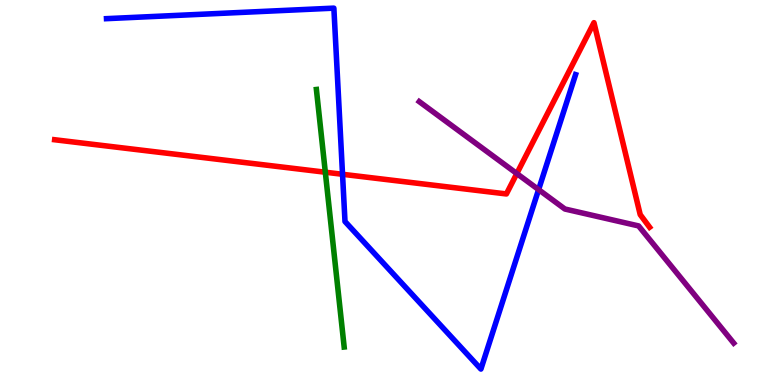[{'lines': ['blue', 'red'], 'intersections': [{'x': 4.42, 'y': 5.47}]}, {'lines': ['green', 'red'], 'intersections': [{'x': 4.2, 'y': 5.53}]}, {'lines': ['purple', 'red'], 'intersections': [{'x': 6.67, 'y': 5.49}]}, {'lines': ['blue', 'green'], 'intersections': []}, {'lines': ['blue', 'purple'], 'intersections': [{'x': 6.95, 'y': 5.07}]}, {'lines': ['green', 'purple'], 'intersections': []}]